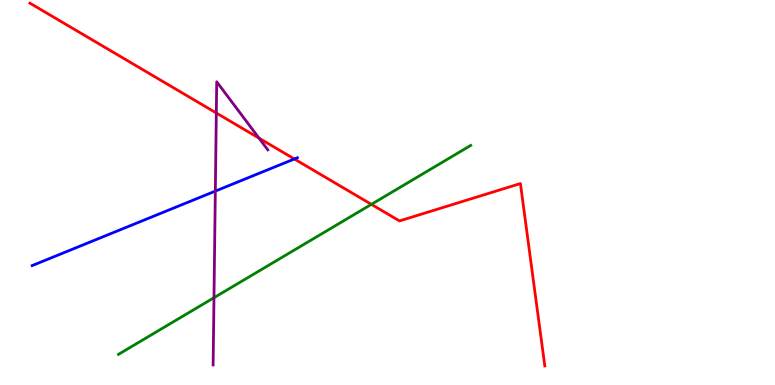[{'lines': ['blue', 'red'], 'intersections': [{'x': 3.8, 'y': 5.87}]}, {'lines': ['green', 'red'], 'intersections': [{'x': 4.79, 'y': 4.69}]}, {'lines': ['purple', 'red'], 'intersections': [{'x': 2.79, 'y': 7.07}, {'x': 3.34, 'y': 6.41}]}, {'lines': ['blue', 'green'], 'intersections': []}, {'lines': ['blue', 'purple'], 'intersections': [{'x': 2.78, 'y': 5.04}]}, {'lines': ['green', 'purple'], 'intersections': [{'x': 2.76, 'y': 2.27}]}]